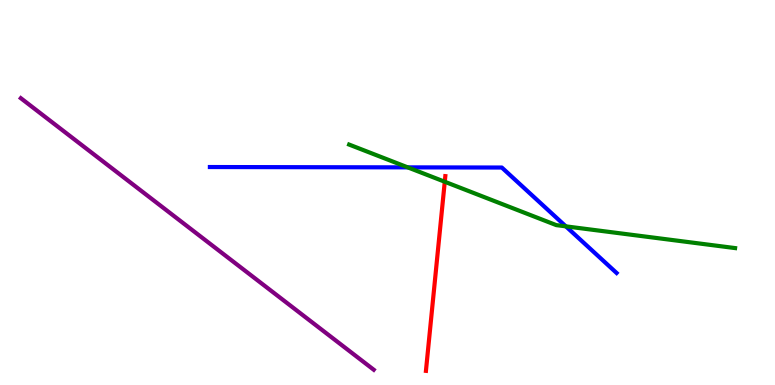[{'lines': ['blue', 'red'], 'intersections': []}, {'lines': ['green', 'red'], 'intersections': [{'x': 5.74, 'y': 5.28}]}, {'lines': ['purple', 'red'], 'intersections': []}, {'lines': ['blue', 'green'], 'intersections': [{'x': 5.26, 'y': 5.65}, {'x': 7.3, 'y': 4.12}]}, {'lines': ['blue', 'purple'], 'intersections': []}, {'lines': ['green', 'purple'], 'intersections': []}]